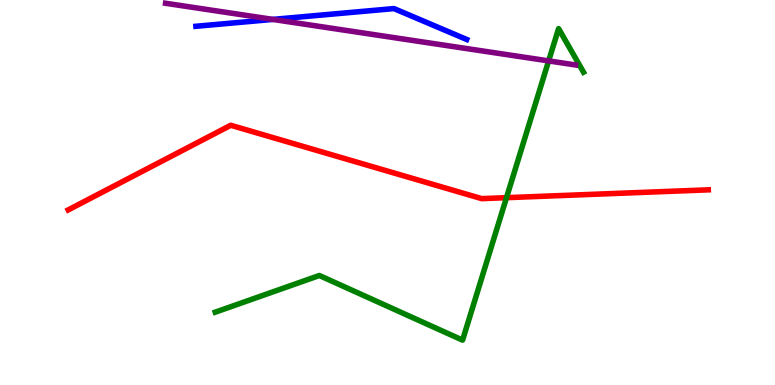[{'lines': ['blue', 'red'], 'intersections': []}, {'lines': ['green', 'red'], 'intersections': [{'x': 6.54, 'y': 4.87}]}, {'lines': ['purple', 'red'], 'intersections': []}, {'lines': ['blue', 'green'], 'intersections': []}, {'lines': ['blue', 'purple'], 'intersections': [{'x': 3.52, 'y': 9.5}]}, {'lines': ['green', 'purple'], 'intersections': [{'x': 7.08, 'y': 8.42}]}]